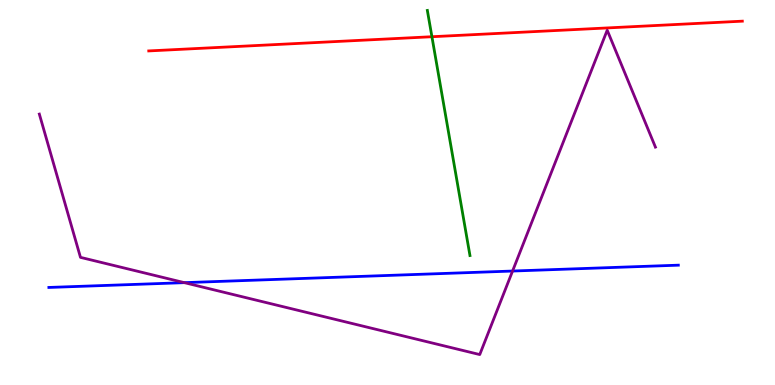[{'lines': ['blue', 'red'], 'intersections': []}, {'lines': ['green', 'red'], 'intersections': [{'x': 5.57, 'y': 9.05}]}, {'lines': ['purple', 'red'], 'intersections': []}, {'lines': ['blue', 'green'], 'intersections': []}, {'lines': ['blue', 'purple'], 'intersections': [{'x': 2.38, 'y': 2.66}, {'x': 6.61, 'y': 2.96}]}, {'lines': ['green', 'purple'], 'intersections': []}]